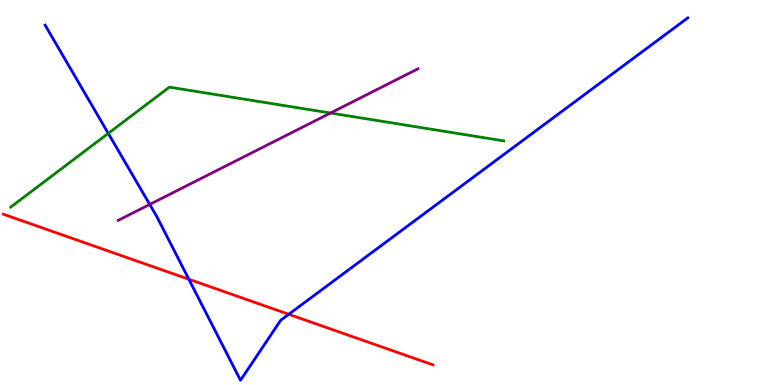[{'lines': ['blue', 'red'], 'intersections': [{'x': 2.44, 'y': 2.75}, {'x': 3.73, 'y': 1.84}]}, {'lines': ['green', 'red'], 'intersections': []}, {'lines': ['purple', 'red'], 'intersections': []}, {'lines': ['blue', 'green'], 'intersections': [{'x': 1.4, 'y': 6.54}]}, {'lines': ['blue', 'purple'], 'intersections': [{'x': 1.93, 'y': 4.69}]}, {'lines': ['green', 'purple'], 'intersections': [{'x': 4.26, 'y': 7.06}]}]